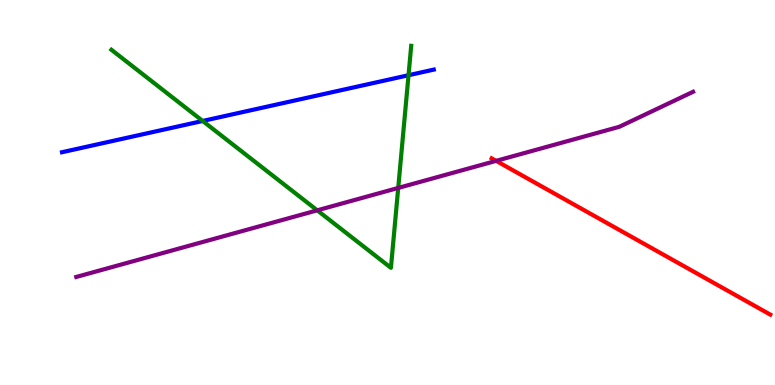[{'lines': ['blue', 'red'], 'intersections': []}, {'lines': ['green', 'red'], 'intersections': []}, {'lines': ['purple', 'red'], 'intersections': [{'x': 6.4, 'y': 5.82}]}, {'lines': ['blue', 'green'], 'intersections': [{'x': 2.62, 'y': 6.86}, {'x': 5.27, 'y': 8.05}]}, {'lines': ['blue', 'purple'], 'intersections': []}, {'lines': ['green', 'purple'], 'intersections': [{'x': 4.09, 'y': 4.54}, {'x': 5.14, 'y': 5.12}]}]